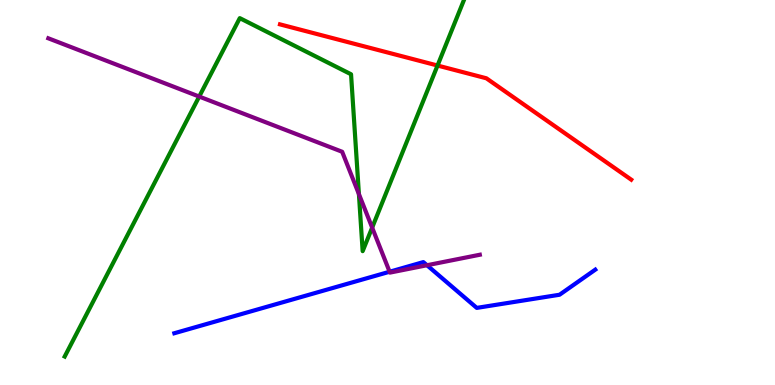[{'lines': ['blue', 'red'], 'intersections': []}, {'lines': ['green', 'red'], 'intersections': [{'x': 5.65, 'y': 8.3}]}, {'lines': ['purple', 'red'], 'intersections': []}, {'lines': ['blue', 'green'], 'intersections': []}, {'lines': ['blue', 'purple'], 'intersections': [{'x': 5.03, 'y': 2.94}, {'x': 5.51, 'y': 3.11}]}, {'lines': ['green', 'purple'], 'intersections': [{'x': 2.57, 'y': 7.49}, {'x': 4.63, 'y': 4.96}, {'x': 4.8, 'y': 4.09}]}]